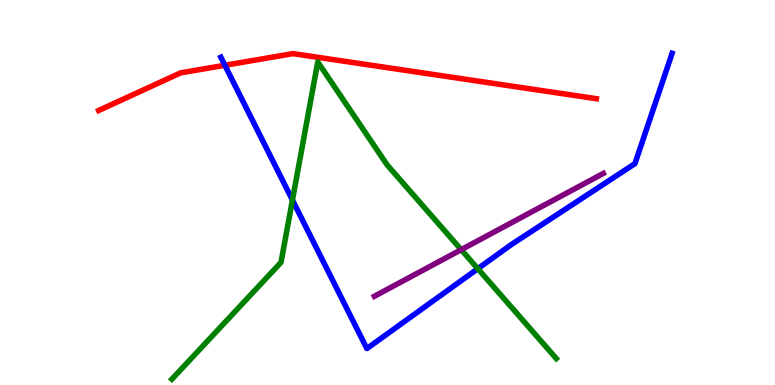[{'lines': ['blue', 'red'], 'intersections': [{'x': 2.9, 'y': 8.3}]}, {'lines': ['green', 'red'], 'intersections': []}, {'lines': ['purple', 'red'], 'intersections': []}, {'lines': ['blue', 'green'], 'intersections': [{'x': 3.77, 'y': 4.8}, {'x': 6.17, 'y': 3.02}]}, {'lines': ['blue', 'purple'], 'intersections': []}, {'lines': ['green', 'purple'], 'intersections': [{'x': 5.95, 'y': 3.51}]}]